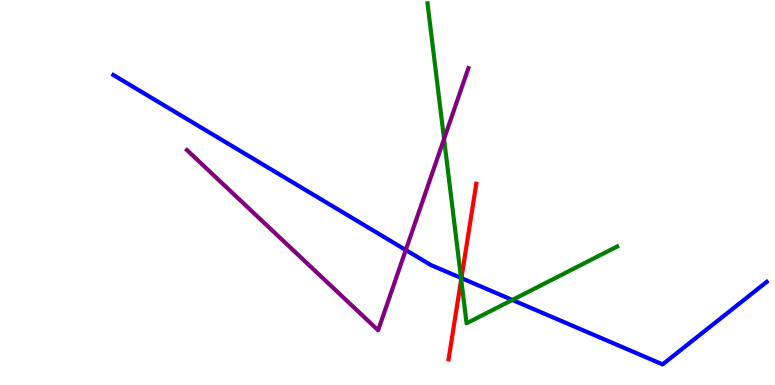[{'lines': ['blue', 'red'], 'intersections': [{'x': 5.95, 'y': 2.78}]}, {'lines': ['green', 'red'], 'intersections': [{'x': 5.95, 'y': 2.74}]}, {'lines': ['purple', 'red'], 'intersections': []}, {'lines': ['blue', 'green'], 'intersections': [{'x': 5.95, 'y': 2.78}, {'x': 6.61, 'y': 2.21}]}, {'lines': ['blue', 'purple'], 'intersections': [{'x': 5.24, 'y': 3.51}]}, {'lines': ['green', 'purple'], 'intersections': [{'x': 5.73, 'y': 6.39}]}]